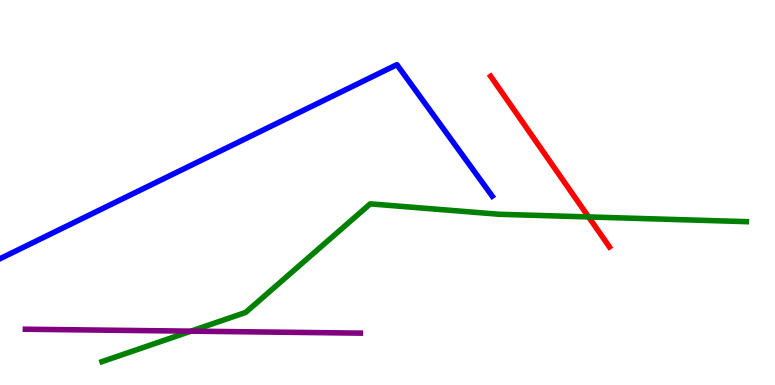[{'lines': ['blue', 'red'], 'intersections': []}, {'lines': ['green', 'red'], 'intersections': [{'x': 7.59, 'y': 4.37}]}, {'lines': ['purple', 'red'], 'intersections': []}, {'lines': ['blue', 'green'], 'intersections': []}, {'lines': ['blue', 'purple'], 'intersections': []}, {'lines': ['green', 'purple'], 'intersections': [{'x': 2.46, 'y': 1.4}]}]